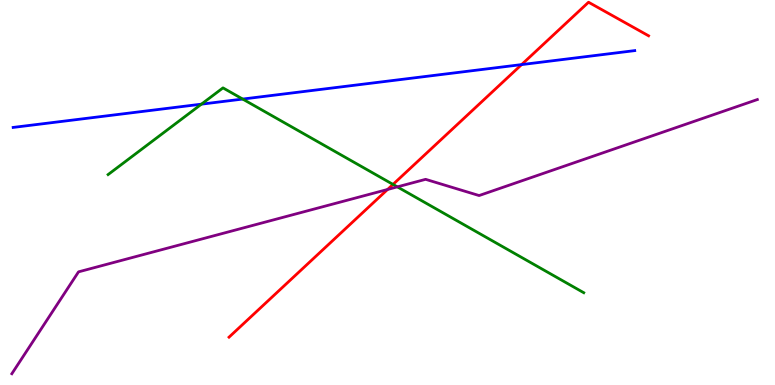[{'lines': ['blue', 'red'], 'intersections': [{'x': 6.73, 'y': 8.32}]}, {'lines': ['green', 'red'], 'intersections': [{'x': 5.07, 'y': 5.21}]}, {'lines': ['purple', 'red'], 'intersections': [{'x': 5.0, 'y': 5.08}]}, {'lines': ['blue', 'green'], 'intersections': [{'x': 2.6, 'y': 7.29}, {'x': 3.13, 'y': 7.43}]}, {'lines': ['blue', 'purple'], 'intersections': []}, {'lines': ['green', 'purple'], 'intersections': [{'x': 5.13, 'y': 5.15}]}]